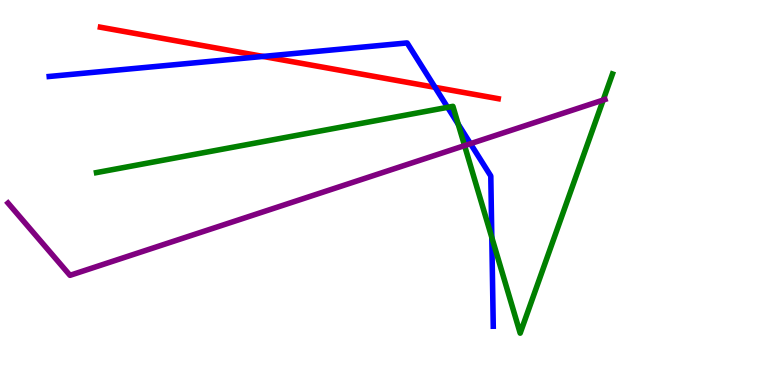[{'lines': ['blue', 'red'], 'intersections': [{'x': 3.39, 'y': 8.53}, {'x': 5.61, 'y': 7.73}]}, {'lines': ['green', 'red'], 'intersections': []}, {'lines': ['purple', 'red'], 'intersections': []}, {'lines': ['blue', 'green'], 'intersections': [{'x': 5.78, 'y': 7.21}, {'x': 5.91, 'y': 6.77}, {'x': 6.35, 'y': 3.83}]}, {'lines': ['blue', 'purple'], 'intersections': [{'x': 6.07, 'y': 6.27}]}, {'lines': ['green', 'purple'], 'intersections': [{'x': 5.99, 'y': 6.22}, {'x': 7.78, 'y': 7.4}]}]